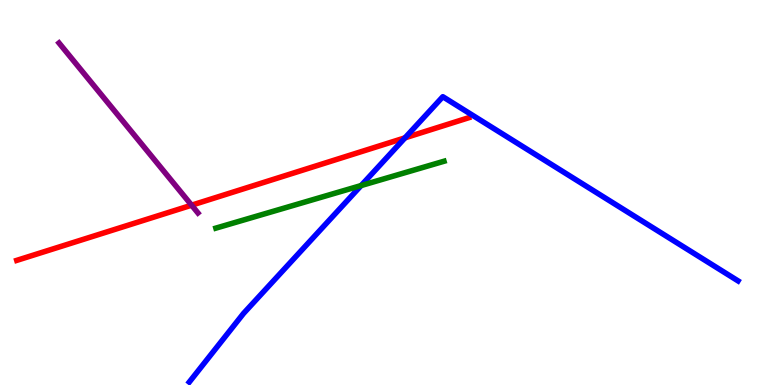[{'lines': ['blue', 'red'], 'intersections': [{'x': 5.23, 'y': 6.42}]}, {'lines': ['green', 'red'], 'intersections': []}, {'lines': ['purple', 'red'], 'intersections': [{'x': 2.47, 'y': 4.67}]}, {'lines': ['blue', 'green'], 'intersections': [{'x': 4.66, 'y': 5.18}]}, {'lines': ['blue', 'purple'], 'intersections': []}, {'lines': ['green', 'purple'], 'intersections': []}]